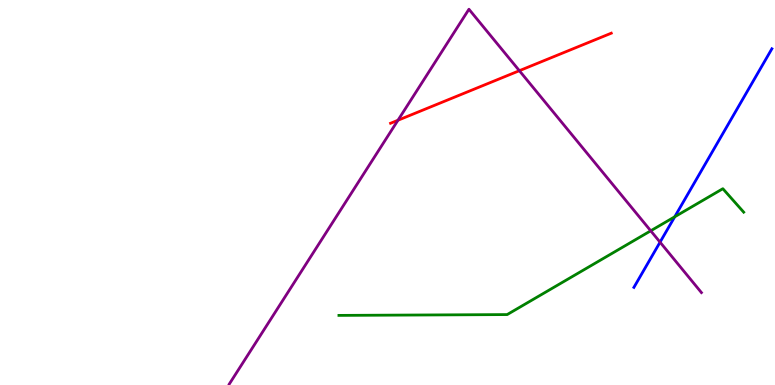[{'lines': ['blue', 'red'], 'intersections': []}, {'lines': ['green', 'red'], 'intersections': []}, {'lines': ['purple', 'red'], 'intersections': [{'x': 5.14, 'y': 6.88}, {'x': 6.7, 'y': 8.16}]}, {'lines': ['blue', 'green'], 'intersections': [{'x': 8.71, 'y': 4.37}]}, {'lines': ['blue', 'purple'], 'intersections': [{'x': 8.52, 'y': 3.71}]}, {'lines': ['green', 'purple'], 'intersections': [{'x': 8.4, 'y': 4.01}]}]